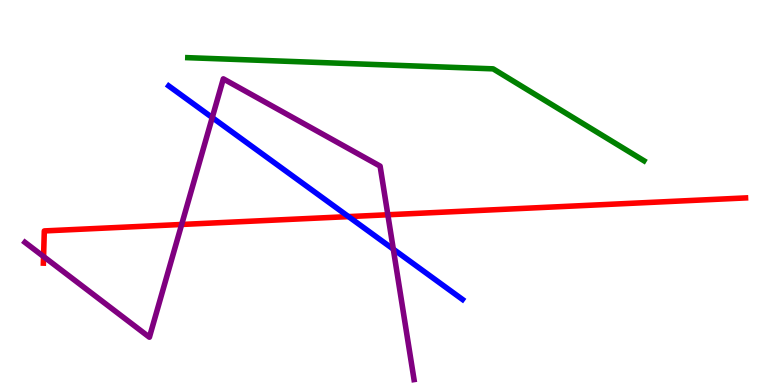[{'lines': ['blue', 'red'], 'intersections': [{'x': 4.5, 'y': 4.37}]}, {'lines': ['green', 'red'], 'intersections': []}, {'lines': ['purple', 'red'], 'intersections': [{'x': 0.562, 'y': 3.34}, {'x': 2.34, 'y': 4.17}, {'x': 5.0, 'y': 4.42}]}, {'lines': ['blue', 'green'], 'intersections': []}, {'lines': ['blue', 'purple'], 'intersections': [{'x': 2.74, 'y': 6.95}, {'x': 5.07, 'y': 3.53}]}, {'lines': ['green', 'purple'], 'intersections': []}]